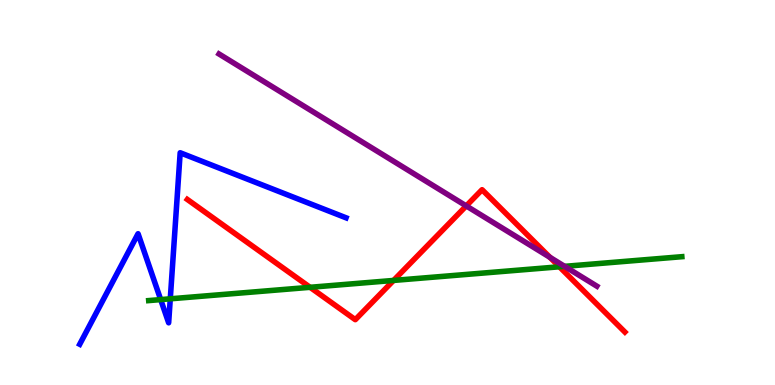[{'lines': ['blue', 'red'], 'intersections': []}, {'lines': ['green', 'red'], 'intersections': [{'x': 4.0, 'y': 2.54}, {'x': 5.08, 'y': 2.72}, {'x': 7.22, 'y': 3.07}]}, {'lines': ['purple', 'red'], 'intersections': [{'x': 6.02, 'y': 4.65}, {'x': 7.1, 'y': 3.32}]}, {'lines': ['blue', 'green'], 'intersections': [{'x': 2.07, 'y': 2.22}, {'x': 2.2, 'y': 2.24}]}, {'lines': ['blue', 'purple'], 'intersections': []}, {'lines': ['green', 'purple'], 'intersections': [{'x': 7.29, 'y': 3.08}]}]